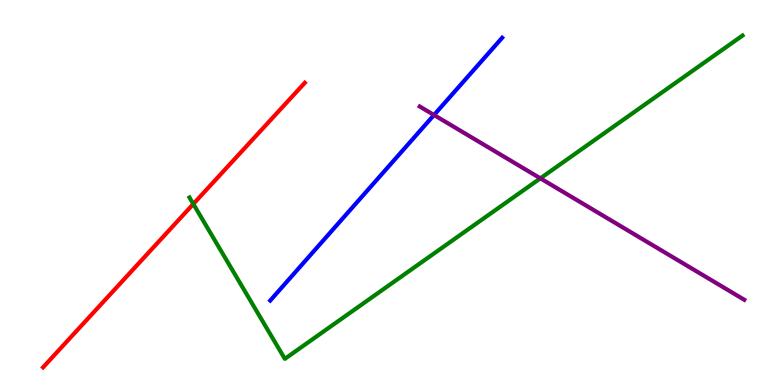[{'lines': ['blue', 'red'], 'intersections': []}, {'lines': ['green', 'red'], 'intersections': [{'x': 2.49, 'y': 4.7}]}, {'lines': ['purple', 'red'], 'intersections': []}, {'lines': ['blue', 'green'], 'intersections': []}, {'lines': ['blue', 'purple'], 'intersections': [{'x': 5.6, 'y': 7.01}]}, {'lines': ['green', 'purple'], 'intersections': [{'x': 6.97, 'y': 5.37}]}]